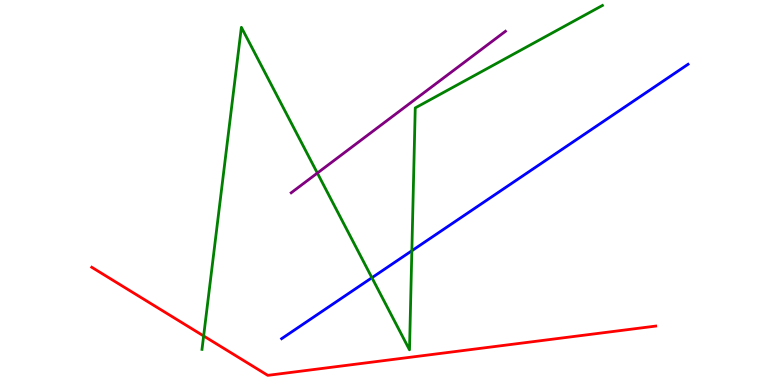[{'lines': ['blue', 'red'], 'intersections': []}, {'lines': ['green', 'red'], 'intersections': [{'x': 2.63, 'y': 1.27}]}, {'lines': ['purple', 'red'], 'intersections': []}, {'lines': ['blue', 'green'], 'intersections': [{'x': 4.8, 'y': 2.79}, {'x': 5.31, 'y': 3.49}]}, {'lines': ['blue', 'purple'], 'intersections': []}, {'lines': ['green', 'purple'], 'intersections': [{'x': 4.09, 'y': 5.5}]}]